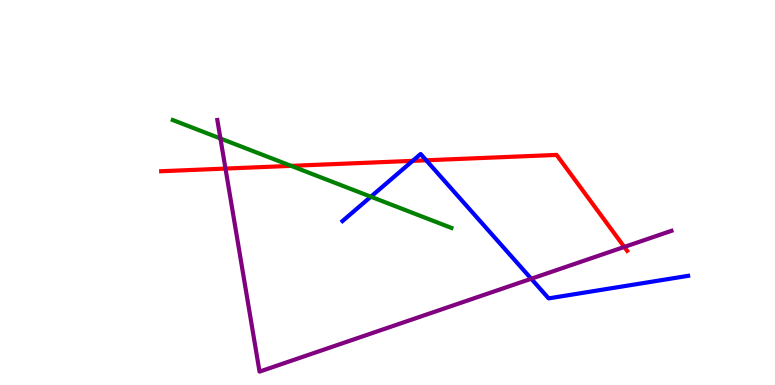[{'lines': ['blue', 'red'], 'intersections': [{'x': 5.32, 'y': 5.82}, {'x': 5.5, 'y': 5.84}]}, {'lines': ['green', 'red'], 'intersections': [{'x': 3.76, 'y': 5.69}]}, {'lines': ['purple', 'red'], 'intersections': [{'x': 2.91, 'y': 5.62}, {'x': 8.06, 'y': 3.59}]}, {'lines': ['blue', 'green'], 'intersections': [{'x': 4.79, 'y': 4.89}]}, {'lines': ['blue', 'purple'], 'intersections': [{'x': 6.85, 'y': 2.76}]}, {'lines': ['green', 'purple'], 'intersections': [{'x': 2.84, 'y': 6.4}]}]